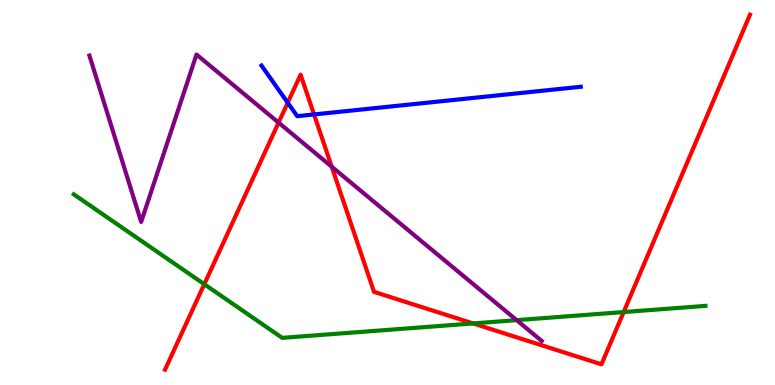[{'lines': ['blue', 'red'], 'intersections': [{'x': 3.71, 'y': 7.33}, {'x': 4.05, 'y': 7.03}]}, {'lines': ['green', 'red'], 'intersections': [{'x': 2.64, 'y': 2.62}, {'x': 6.1, 'y': 1.6}, {'x': 8.05, 'y': 1.89}]}, {'lines': ['purple', 'red'], 'intersections': [{'x': 3.59, 'y': 6.82}, {'x': 4.28, 'y': 5.67}]}, {'lines': ['blue', 'green'], 'intersections': []}, {'lines': ['blue', 'purple'], 'intersections': []}, {'lines': ['green', 'purple'], 'intersections': [{'x': 6.67, 'y': 1.68}]}]